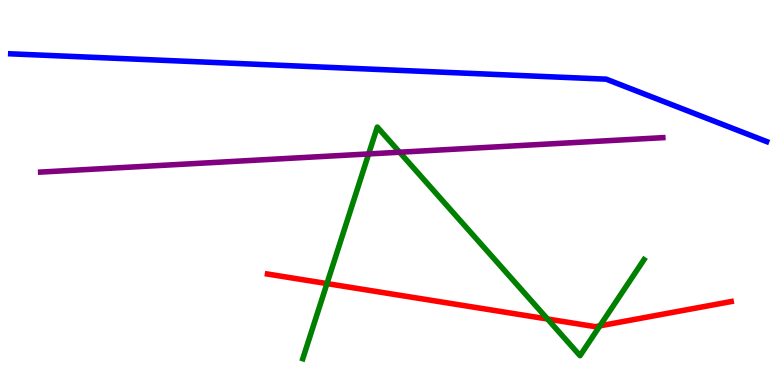[{'lines': ['blue', 'red'], 'intersections': []}, {'lines': ['green', 'red'], 'intersections': [{'x': 4.22, 'y': 2.63}, {'x': 7.06, 'y': 1.71}, {'x': 7.74, 'y': 1.54}]}, {'lines': ['purple', 'red'], 'intersections': []}, {'lines': ['blue', 'green'], 'intersections': []}, {'lines': ['blue', 'purple'], 'intersections': []}, {'lines': ['green', 'purple'], 'intersections': [{'x': 4.76, 'y': 6.0}, {'x': 5.16, 'y': 6.05}]}]